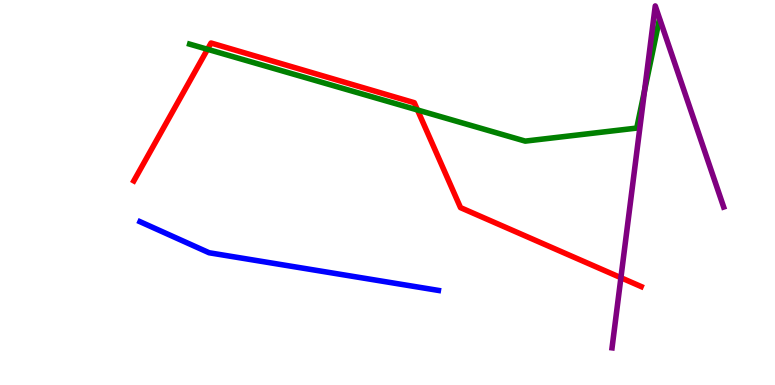[{'lines': ['blue', 'red'], 'intersections': []}, {'lines': ['green', 'red'], 'intersections': [{'x': 2.68, 'y': 8.72}, {'x': 5.39, 'y': 7.14}]}, {'lines': ['purple', 'red'], 'intersections': [{'x': 8.01, 'y': 2.79}]}, {'lines': ['blue', 'green'], 'intersections': []}, {'lines': ['blue', 'purple'], 'intersections': []}, {'lines': ['green', 'purple'], 'intersections': [{'x': 8.32, 'y': 7.65}]}]